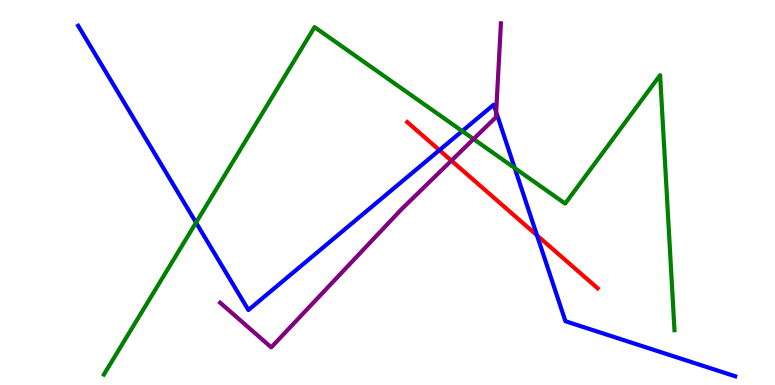[{'lines': ['blue', 'red'], 'intersections': [{'x': 5.67, 'y': 6.1}, {'x': 6.93, 'y': 3.89}]}, {'lines': ['green', 'red'], 'intersections': []}, {'lines': ['purple', 'red'], 'intersections': [{'x': 5.82, 'y': 5.83}]}, {'lines': ['blue', 'green'], 'intersections': [{'x': 2.53, 'y': 4.22}, {'x': 5.96, 'y': 6.6}, {'x': 6.64, 'y': 5.63}]}, {'lines': ['blue', 'purple'], 'intersections': [{'x': 6.4, 'y': 7.09}]}, {'lines': ['green', 'purple'], 'intersections': [{'x': 6.11, 'y': 6.39}]}]